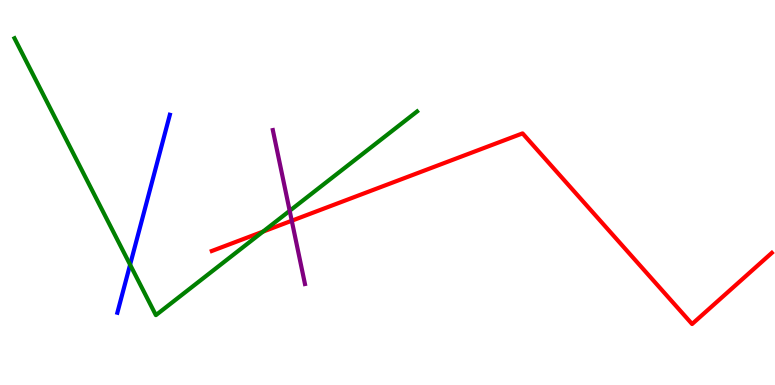[{'lines': ['blue', 'red'], 'intersections': []}, {'lines': ['green', 'red'], 'intersections': [{'x': 3.39, 'y': 3.98}]}, {'lines': ['purple', 'red'], 'intersections': [{'x': 3.76, 'y': 4.27}]}, {'lines': ['blue', 'green'], 'intersections': [{'x': 1.68, 'y': 3.13}]}, {'lines': ['blue', 'purple'], 'intersections': []}, {'lines': ['green', 'purple'], 'intersections': [{'x': 3.74, 'y': 4.52}]}]